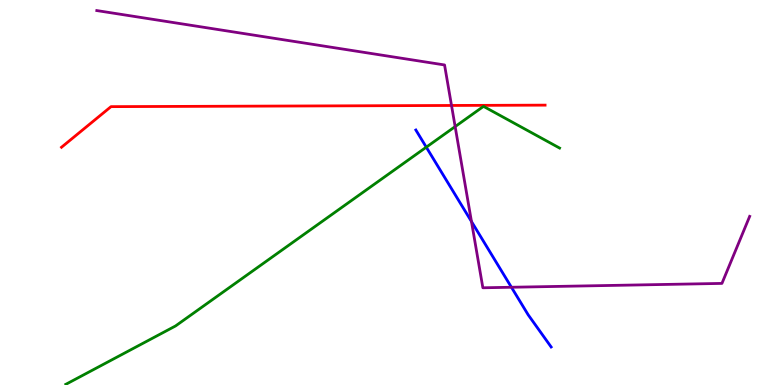[{'lines': ['blue', 'red'], 'intersections': []}, {'lines': ['green', 'red'], 'intersections': []}, {'lines': ['purple', 'red'], 'intersections': [{'x': 5.83, 'y': 7.26}]}, {'lines': ['blue', 'green'], 'intersections': [{'x': 5.5, 'y': 6.18}]}, {'lines': ['blue', 'purple'], 'intersections': [{'x': 6.08, 'y': 4.25}, {'x': 6.6, 'y': 2.54}]}, {'lines': ['green', 'purple'], 'intersections': [{'x': 5.87, 'y': 6.71}]}]